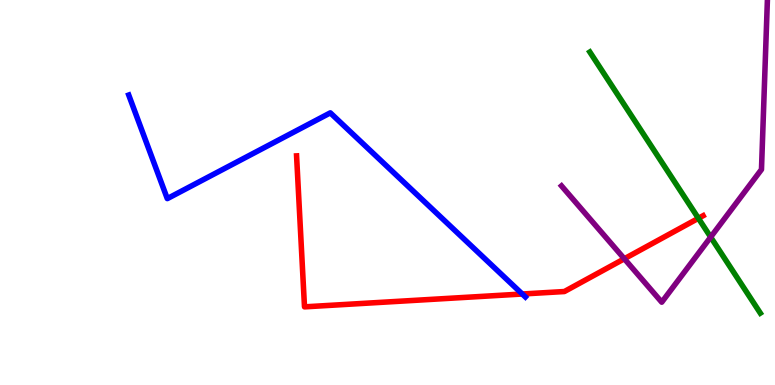[{'lines': ['blue', 'red'], 'intersections': [{'x': 6.74, 'y': 2.36}]}, {'lines': ['green', 'red'], 'intersections': [{'x': 9.01, 'y': 4.33}]}, {'lines': ['purple', 'red'], 'intersections': [{'x': 8.06, 'y': 3.28}]}, {'lines': ['blue', 'green'], 'intersections': []}, {'lines': ['blue', 'purple'], 'intersections': []}, {'lines': ['green', 'purple'], 'intersections': [{'x': 9.17, 'y': 3.84}]}]